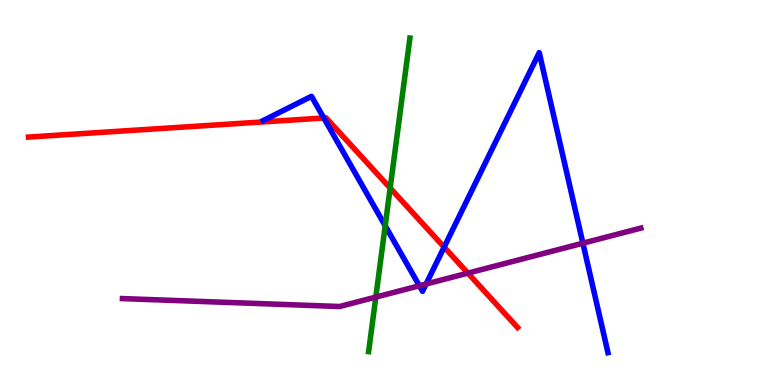[{'lines': ['blue', 'red'], 'intersections': [{'x': 4.18, 'y': 6.94}, {'x': 5.73, 'y': 3.58}]}, {'lines': ['green', 'red'], 'intersections': [{'x': 5.03, 'y': 5.12}]}, {'lines': ['purple', 'red'], 'intersections': [{'x': 6.04, 'y': 2.91}]}, {'lines': ['blue', 'green'], 'intersections': [{'x': 4.97, 'y': 4.14}]}, {'lines': ['blue', 'purple'], 'intersections': [{'x': 5.41, 'y': 2.58}, {'x': 5.5, 'y': 2.62}, {'x': 7.52, 'y': 3.68}]}, {'lines': ['green', 'purple'], 'intersections': [{'x': 4.85, 'y': 2.28}]}]